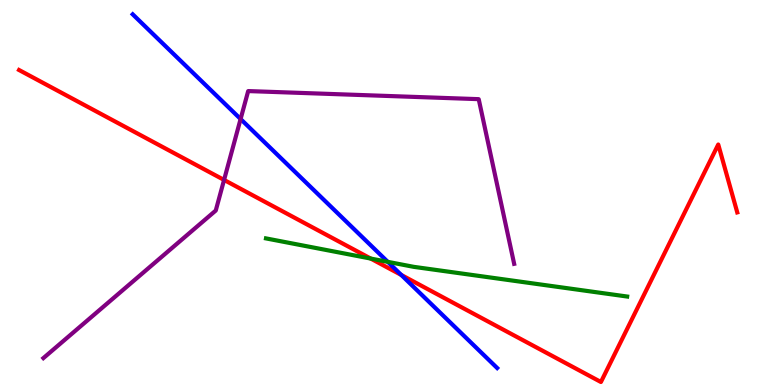[{'lines': ['blue', 'red'], 'intersections': [{'x': 5.18, 'y': 2.86}]}, {'lines': ['green', 'red'], 'intersections': [{'x': 4.78, 'y': 3.28}]}, {'lines': ['purple', 'red'], 'intersections': [{'x': 2.89, 'y': 5.33}]}, {'lines': ['blue', 'green'], 'intersections': [{'x': 5.0, 'y': 3.2}]}, {'lines': ['blue', 'purple'], 'intersections': [{'x': 3.1, 'y': 6.91}]}, {'lines': ['green', 'purple'], 'intersections': []}]